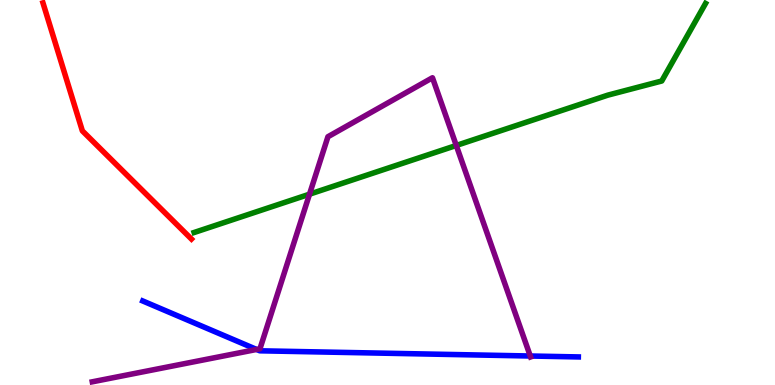[{'lines': ['blue', 'red'], 'intersections': []}, {'lines': ['green', 'red'], 'intersections': []}, {'lines': ['purple', 'red'], 'intersections': []}, {'lines': ['blue', 'green'], 'intersections': []}, {'lines': ['blue', 'purple'], 'intersections': [{'x': 3.31, 'y': 0.923}, {'x': 6.84, 'y': 0.753}]}, {'lines': ['green', 'purple'], 'intersections': [{'x': 3.99, 'y': 4.96}, {'x': 5.89, 'y': 6.22}]}]